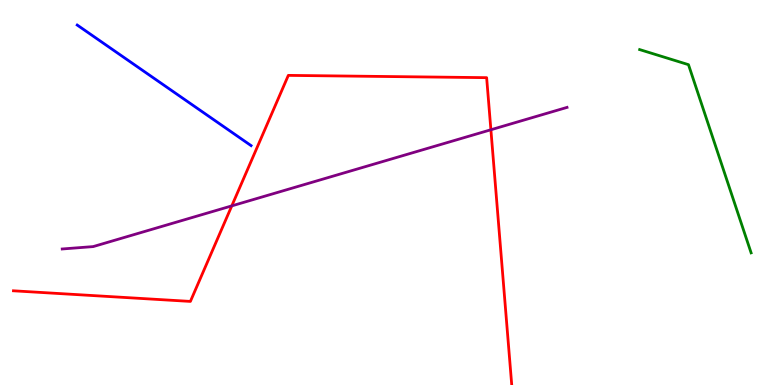[{'lines': ['blue', 'red'], 'intersections': []}, {'lines': ['green', 'red'], 'intersections': []}, {'lines': ['purple', 'red'], 'intersections': [{'x': 2.99, 'y': 4.65}, {'x': 6.33, 'y': 6.63}]}, {'lines': ['blue', 'green'], 'intersections': []}, {'lines': ['blue', 'purple'], 'intersections': []}, {'lines': ['green', 'purple'], 'intersections': []}]